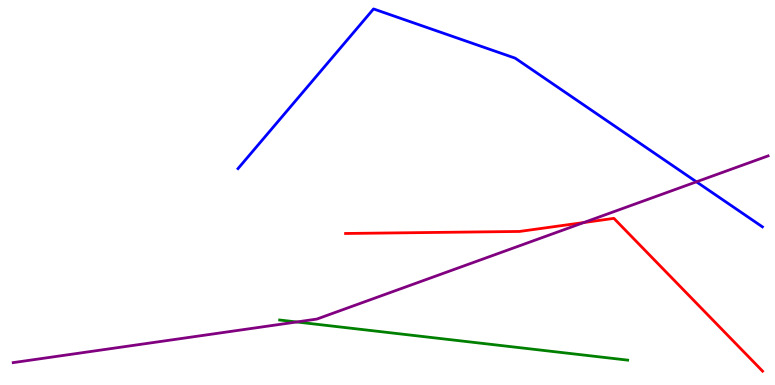[{'lines': ['blue', 'red'], 'intersections': []}, {'lines': ['green', 'red'], 'intersections': []}, {'lines': ['purple', 'red'], 'intersections': [{'x': 7.53, 'y': 4.22}]}, {'lines': ['blue', 'green'], 'intersections': []}, {'lines': ['blue', 'purple'], 'intersections': [{'x': 8.99, 'y': 5.28}]}, {'lines': ['green', 'purple'], 'intersections': [{'x': 3.83, 'y': 1.64}]}]